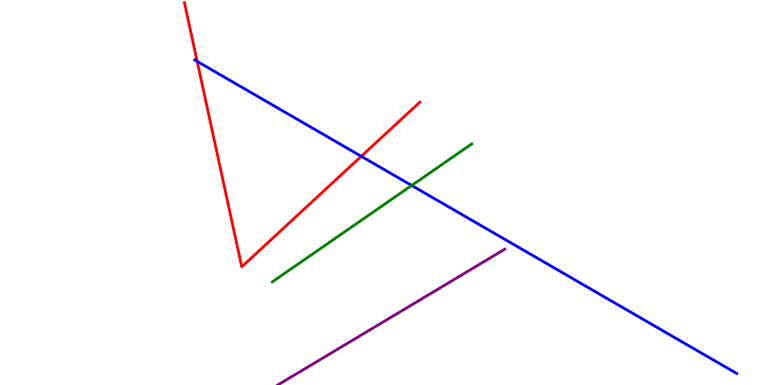[{'lines': ['blue', 'red'], 'intersections': [{'x': 2.54, 'y': 8.41}, {'x': 4.66, 'y': 5.94}]}, {'lines': ['green', 'red'], 'intersections': []}, {'lines': ['purple', 'red'], 'intersections': []}, {'lines': ['blue', 'green'], 'intersections': [{'x': 5.31, 'y': 5.18}]}, {'lines': ['blue', 'purple'], 'intersections': []}, {'lines': ['green', 'purple'], 'intersections': []}]